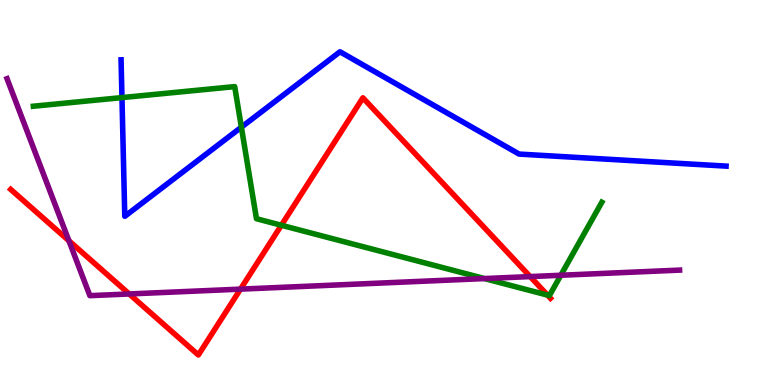[{'lines': ['blue', 'red'], 'intersections': []}, {'lines': ['green', 'red'], 'intersections': [{'x': 3.63, 'y': 4.15}, {'x': 7.06, 'y': 2.33}]}, {'lines': ['purple', 'red'], 'intersections': [{'x': 0.889, 'y': 3.75}, {'x': 1.67, 'y': 2.36}, {'x': 3.1, 'y': 2.49}, {'x': 6.84, 'y': 2.82}]}, {'lines': ['blue', 'green'], 'intersections': [{'x': 1.57, 'y': 7.47}, {'x': 3.11, 'y': 6.7}]}, {'lines': ['blue', 'purple'], 'intersections': []}, {'lines': ['green', 'purple'], 'intersections': [{'x': 6.25, 'y': 2.76}, {'x': 7.24, 'y': 2.85}]}]